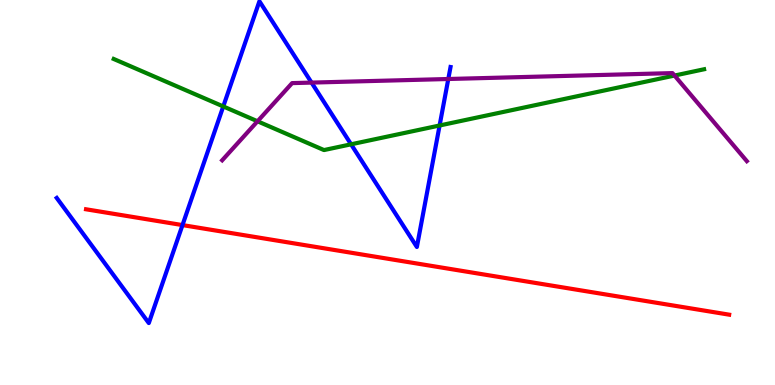[{'lines': ['blue', 'red'], 'intersections': [{'x': 2.35, 'y': 4.15}]}, {'lines': ['green', 'red'], 'intersections': []}, {'lines': ['purple', 'red'], 'intersections': []}, {'lines': ['blue', 'green'], 'intersections': [{'x': 2.88, 'y': 7.24}, {'x': 4.53, 'y': 6.25}, {'x': 5.67, 'y': 6.74}]}, {'lines': ['blue', 'purple'], 'intersections': [{'x': 4.02, 'y': 7.85}, {'x': 5.78, 'y': 7.95}]}, {'lines': ['green', 'purple'], 'intersections': [{'x': 3.32, 'y': 6.85}, {'x': 8.7, 'y': 8.04}]}]